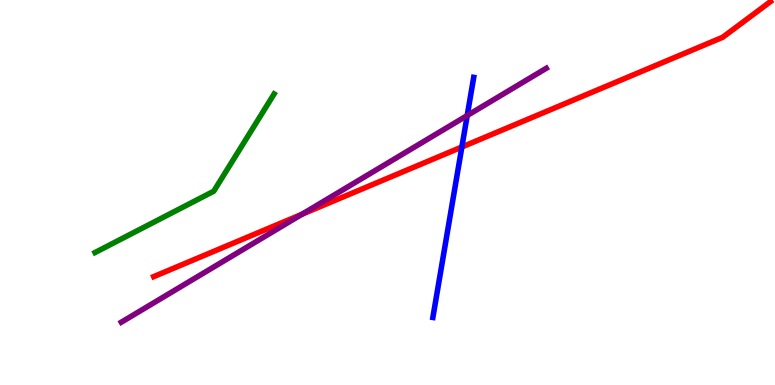[{'lines': ['blue', 'red'], 'intersections': [{'x': 5.96, 'y': 6.18}]}, {'lines': ['green', 'red'], 'intersections': []}, {'lines': ['purple', 'red'], 'intersections': [{'x': 3.9, 'y': 4.44}]}, {'lines': ['blue', 'green'], 'intersections': []}, {'lines': ['blue', 'purple'], 'intersections': [{'x': 6.03, 'y': 7.0}]}, {'lines': ['green', 'purple'], 'intersections': []}]